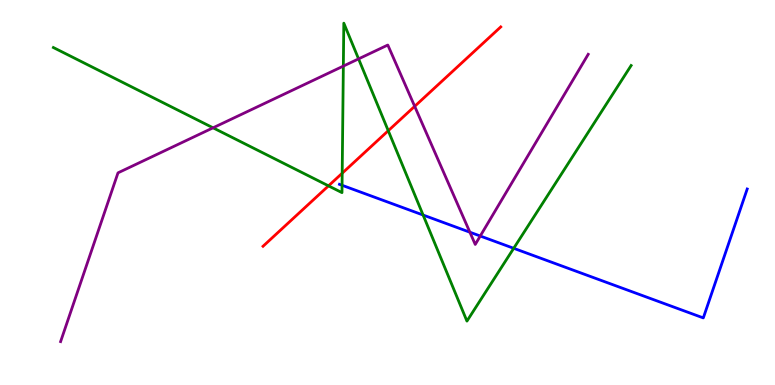[{'lines': ['blue', 'red'], 'intersections': []}, {'lines': ['green', 'red'], 'intersections': [{'x': 4.24, 'y': 5.17}, {'x': 4.42, 'y': 5.5}, {'x': 5.01, 'y': 6.6}]}, {'lines': ['purple', 'red'], 'intersections': [{'x': 5.35, 'y': 7.24}]}, {'lines': ['blue', 'green'], 'intersections': [{'x': 4.41, 'y': 5.19}, {'x': 5.46, 'y': 4.41}, {'x': 6.63, 'y': 3.55}]}, {'lines': ['blue', 'purple'], 'intersections': [{'x': 6.06, 'y': 3.97}, {'x': 6.2, 'y': 3.87}]}, {'lines': ['green', 'purple'], 'intersections': [{'x': 2.75, 'y': 6.68}, {'x': 4.43, 'y': 8.28}, {'x': 4.63, 'y': 8.47}]}]